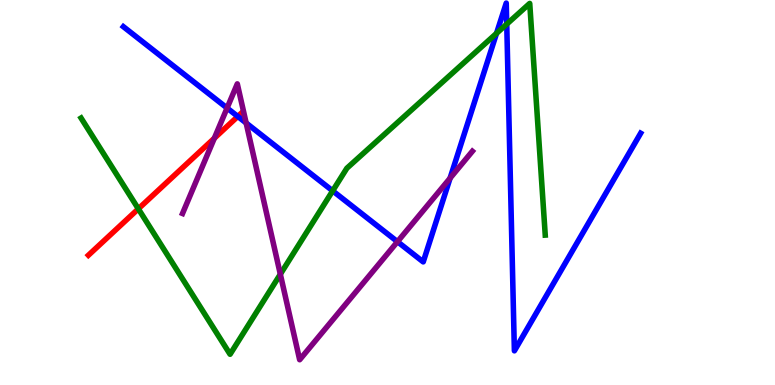[{'lines': ['blue', 'red'], 'intersections': [{'x': 3.07, 'y': 6.98}]}, {'lines': ['green', 'red'], 'intersections': [{'x': 1.79, 'y': 4.58}]}, {'lines': ['purple', 'red'], 'intersections': [{'x': 2.77, 'y': 6.41}]}, {'lines': ['blue', 'green'], 'intersections': [{'x': 4.29, 'y': 5.04}, {'x': 6.41, 'y': 9.13}, {'x': 6.54, 'y': 9.37}]}, {'lines': ['blue', 'purple'], 'intersections': [{'x': 2.93, 'y': 7.19}, {'x': 3.18, 'y': 6.81}, {'x': 5.13, 'y': 3.72}, {'x': 5.81, 'y': 5.37}]}, {'lines': ['green', 'purple'], 'intersections': [{'x': 3.62, 'y': 2.88}]}]